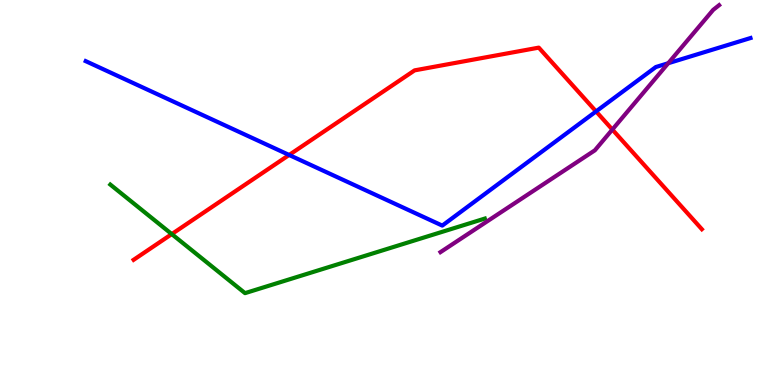[{'lines': ['blue', 'red'], 'intersections': [{'x': 3.73, 'y': 5.97}, {'x': 7.69, 'y': 7.11}]}, {'lines': ['green', 'red'], 'intersections': [{'x': 2.22, 'y': 3.92}]}, {'lines': ['purple', 'red'], 'intersections': [{'x': 7.9, 'y': 6.63}]}, {'lines': ['blue', 'green'], 'intersections': []}, {'lines': ['blue', 'purple'], 'intersections': [{'x': 8.62, 'y': 8.36}]}, {'lines': ['green', 'purple'], 'intersections': []}]